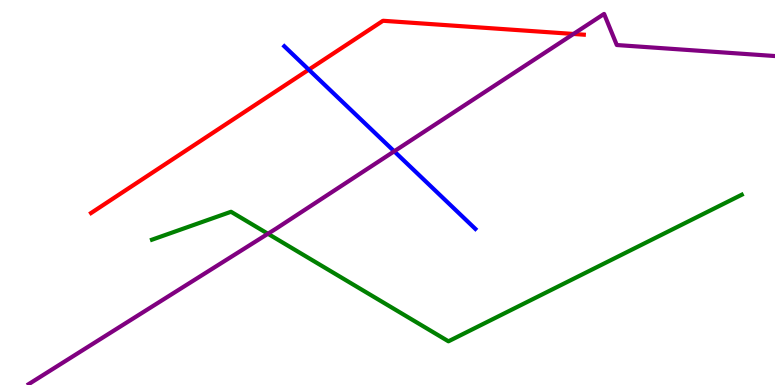[{'lines': ['blue', 'red'], 'intersections': [{'x': 3.98, 'y': 8.19}]}, {'lines': ['green', 'red'], 'intersections': []}, {'lines': ['purple', 'red'], 'intersections': [{'x': 7.4, 'y': 9.12}]}, {'lines': ['blue', 'green'], 'intersections': []}, {'lines': ['blue', 'purple'], 'intersections': [{'x': 5.09, 'y': 6.07}]}, {'lines': ['green', 'purple'], 'intersections': [{'x': 3.46, 'y': 3.93}]}]